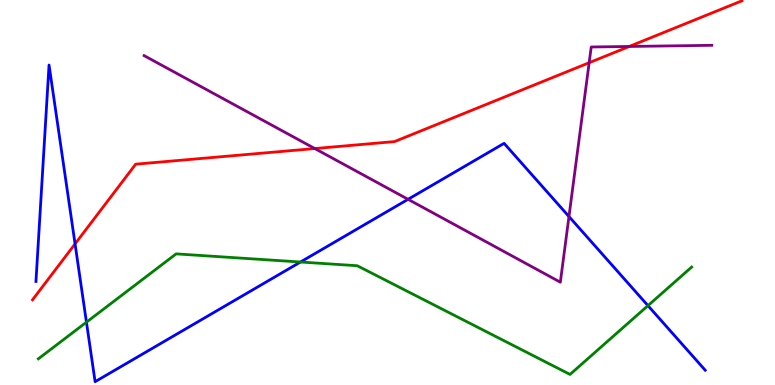[{'lines': ['blue', 'red'], 'intersections': [{'x': 0.969, 'y': 3.66}]}, {'lines': ['green', 'red'], 'intersections': []}, {'lines': ['purple', 'red'], 'intersections': [{'x': 4.06, 'y': 6.14}, {'x': 7.6, 'y': 8.37}, {'x': 8.12, 'y': 8.79}]}, {'lines': ['blue', 'green'], 'intersections': [{'x': 1.12, 'y': 1.63}, {'x': 3.88, 'y': 3.19}, {'x': 8.36, 'y': 2.06}]}, {'lines': ['blue', 'purple'], 'intersections': [{'x': 5.27, 'y': 4.82}, {'x': 7.34, 'y': 4.38}]}, {'lines': ['green', 'purple'], 'intersections': []}]